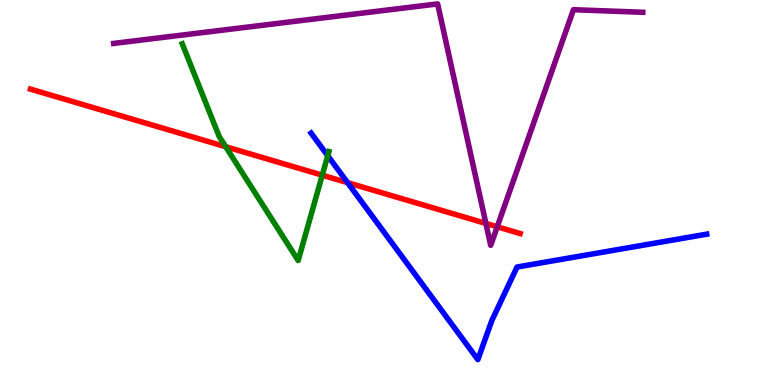[{'lines': ['blue', 'red'], 'intersections': [{'x': 4.48, 'y': 5.26}]}, {'lines': ['green', 'red'], 'intersections': [{'x': 2.91, 'y': 6.19}, {'x': 4.16, 'y': 5.45}]}, {'lines': ['purple', 'red'], 'intersections': [{'x': 6.27, 'y': 4.2}, {'x': 6.42, 'y': 4.11}]}, {'lines': ['blue', 'green'], 'intersections': [{'x': 4.23, 'y': 5.96}]}, {'lines': ['blue', 'purple'], 'intersections': []}, {'lines': ['green', 'purple'], 'intersections': []}]